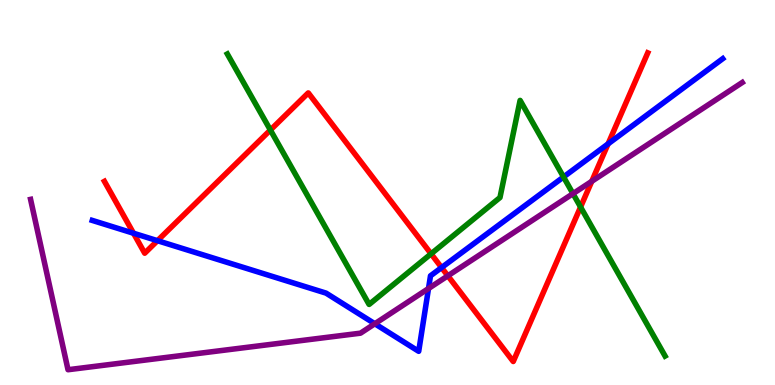[{'lines': ['blue', 'red'], 'intersections': [{'x': 1.72, 'y': 3.94}, {'x': 2.03, 'y': 3.75}, {'x': 5.7, 'y': 3.05}, {'x': 7.85, 'y': 6.26}]}, {'lines': ['green', 'red'], 'intersections': [{'x': 3.49, 'y': 6.62}, {'x': 5.56, 'y': 3.41}, {'x': 7.49, 'y': 4.62}]}, {'lines': ['purple', 'red'], 'intersections': [{'x': 5.78, 'y': 2.84}, {'x': 7.64, 'y': 5.29}]}, {'lines': ['blue', 'green'], 'intersections': [{'x': 7.27, 'y': 5.4}]}, {'lines': ['blue', 'purple'], 'intersections': [{'x': 4.84, 'y': 1.59}, {'x': 5.53, 'y': 2.51}]}, {'lines': ['green', 'purple'], 'intersections': [{'x': 7.39, 'y': 4.97}]}]